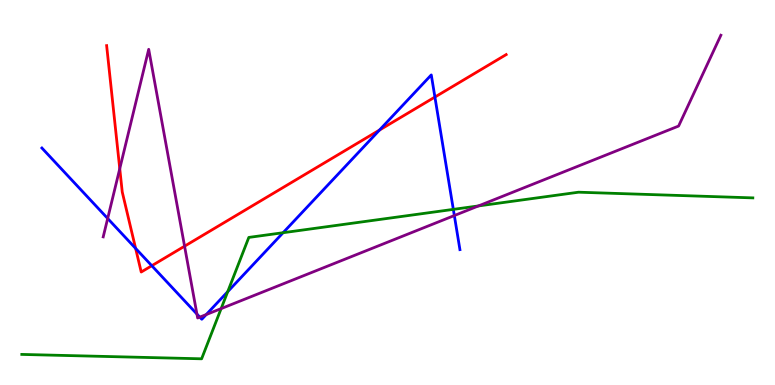[{'lines': ['blue', 'red'], 'intersections': [{'x': 1.75, 'y': 3.55}, {'x': 1.96, 'y': 3.1}, {'x': 4.9, 'y': 6.62}, {'x': 5.61, 'y': 7.48}]}, {'lines': ['green', 'red'], 'intersections': []}, {'lines': ['purple', 'red'], 'intersections': [{'x': 1.55, 'y': 5.62}, {'x': 2.38, 'y': 3.61}]}, {'lines': ['blue', 'green'], 'intersections': [{'x': 2.94, 'y': 2.42}, {'x': 3.65, 'y': 3.96}, {'x': 5.85, 'y': 4.56}]}, {'lines': ['blue', 'purple'], 'intersections': [{'x': 1.39, 'y': 4.33}, {'x': 2.54, 'y': 1.84}, {'x': 2.58, 'y': 1.76}, {'x': 2.66, 'y': 1.83}, {'x': 5.86, 'y': 4.4}]}, {'lines': ['green', 'purple'], 'intersections': [{'x': 2.85, 'y': 1.98}, {'x': 6.17, 'y': 4.65}]}]